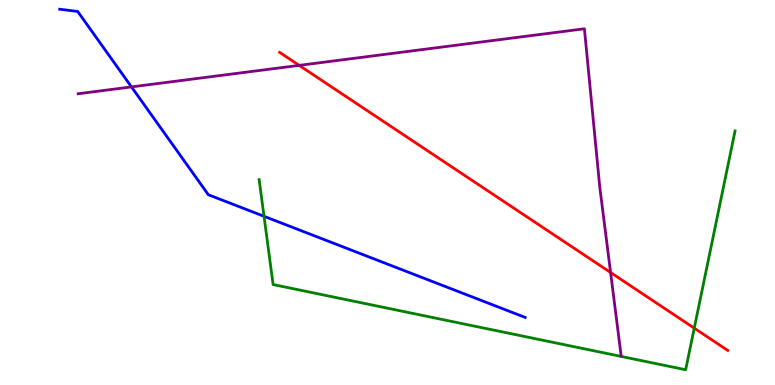[{'lines': ['blue', 'red'], 'intersections': []}, {'lines': ['green', 'red'], 'intersections': [{'x': 8.96, 'y': 1.48}]}, {'lines': ['purple', 'red'], 'intersections': [{'x': 3.86, 'y': 8.3}, {'x': 7.88, 'y': 2.92}]}, {'lines': ['blue', 'green'], 'intersections': [{'x': 3.41, 'y': 4.38}]}, {'lines': ['blue', 'purple'], 'intersections': [{'x': 1.7, 'y': 7.74}]}, {'lines': ['green', 'purple'], 'intersections': []}]